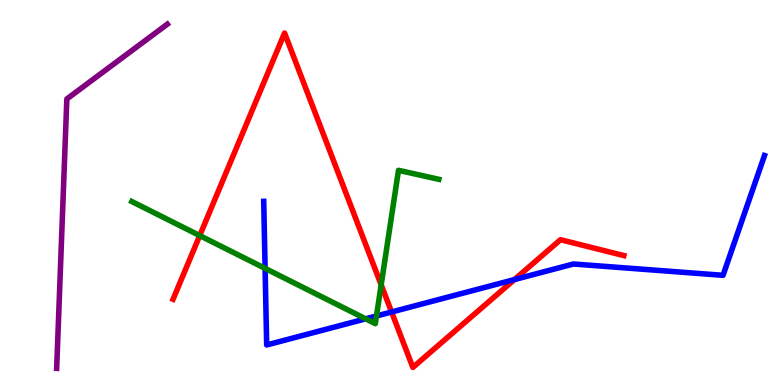[{'lines': ['blue', 'red'], 'intersections': [{'x': 5.05, 'y': 1.9}, {'x': 6.64, 'y': 2.74}]}, {'lines': ['green', 'red'], 'intersections': [{'x': 2.58, 'y': 3.88}, {'x': 4.92, 'y': 2.6}]}, {'lines': ['purple', 'red'], 'intersections': []}, {'lines': ['blue', 'green'], 'intersections': [{'x': 3.42, 'y': 3.03}, {'x': 4.72, 'y': 1.72}, {'x': 4.86, 'y': 1.79}]}, {'lines': ['blue', 'purple'], 'intersections': []}, {'lines': ['green', 'purple'], 'intersections': []}]